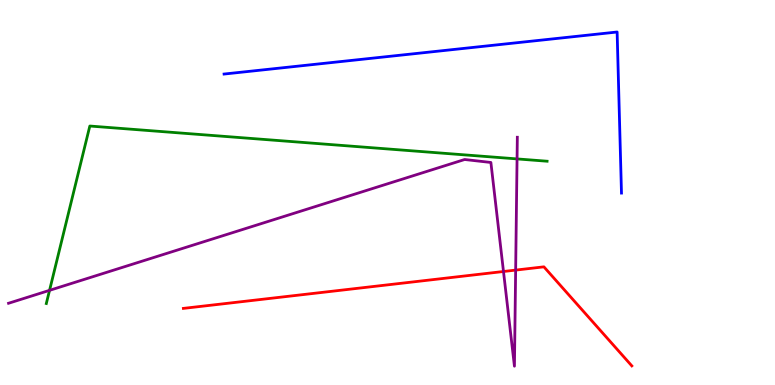[{'lines': ['blue', 'red'], 'intersections': []}, {'lines': ['green', 'red'], 'intersections': []}, {'lines': ['purple', 'red'], 'intersections': [{'x': 6.5, 'y': 2.95}, {'x': 6.65, 'y': 2.98}]}, {'lines': ['blue', 'green'], 'intersections': []}, {'lines': ['blue', 'purple'], 'intersections': []}, {'lines': ['green', 'purple'], 'intersections': [{'x': 0.639, 'y': 2.46}, {'x': 6.67, 'y': 5.87}]}]